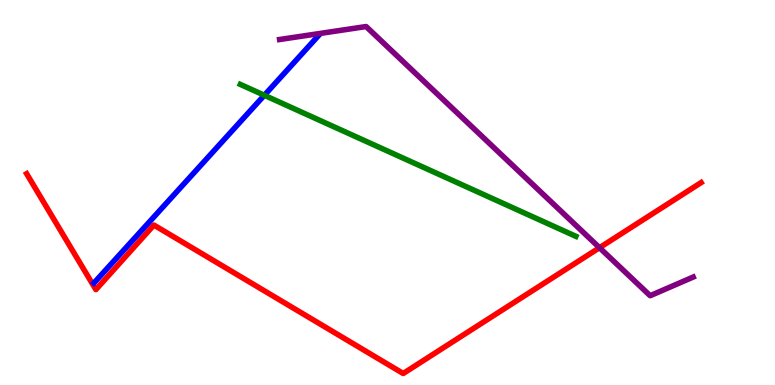[{'lines': ['blue', 'red'], 'intersections': []}, {'lines': ['green', 'red'], 'intersections': []}, {'lines': ['purple', 'red'], 'intersections': [{'x': 7.74, 'y': 3.57}]}, {'lines': ['blue', 'green'], 'intersections': [{'x': 3.41, 'y': 7.53}]}, {'lines': ['blue', 'purple'], 'intersections': []}, {'lines': ['green', 'purple'], 'intersections': []}]